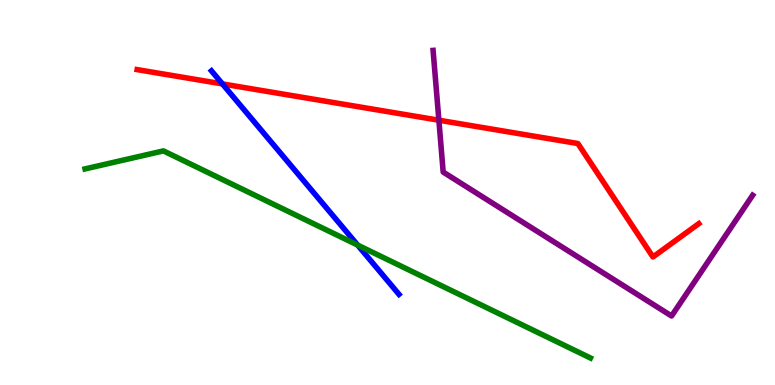[{'lines': ['blue', 'red'], 'intersections': [{'x': 2.87, 'y': 7.82}]}, {'lines': ['green', 'red'], 'intersections': []}, {'lines': ['purple', 'red'], 'intersections': [{'x': 5.66, 'y': 6.88}]}, {'lines': ['blue', 'green'], 'intersections': [{'x': 4.62, 'y': 3.63}]}, {'lines': ['blue', 'purple'], 'intersections': []}, {'lines': ['green', 'purple'], 'intersections': []}]